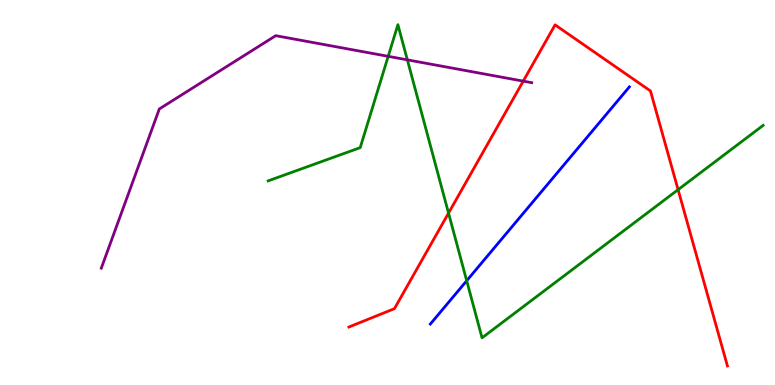[{'lines': ['blue', 'red'], 'intersections': []}, {'lines': ['green', 'red'], 'intersections': [{'x': 5.79, 'y': 4.46}, {'x': 8.75, 'y': 5.07}]}, {'lines': ['purple', 'red'], 'intersections': [{'x': 6.75, 'y': 7.89}]}, {'lines': ['blue', 'green'], 'intersections': [{'x': 6.02, 'y': 2.71}]}, {'lines': ['blue', 'purple'], 'intersections': []}, {'lines': ['green', 'purple'], 'intersections': [{'x': 5.01, 'y': 8.54}, {'x': 5.26, 'y': 8.45}]}]